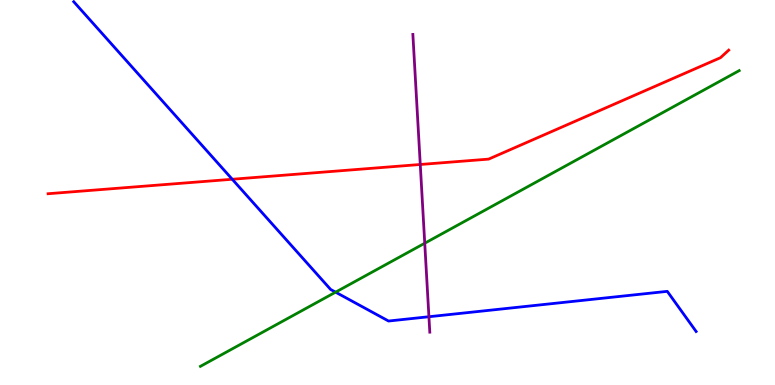[{'lines': ['blue', 'red'], 'intersections': [{'x': 3.0, 'y': 5.34}]}, {'lines': ['green', 'red'], 'intersections': []}, {'lines': ['purple', 'red'], 'intersections': [{'x': 5.42, 'y': 5.73}]}, {'lines': ['blue', 'green'], 'intersections': [{'x': 4.33, 'y': 2.41}]}, {'lines': ['blue', 'purple'], 'intersections': [{'x': 5.53, 'y': 1.77}]}, {'lines': ['green', 'purple'], 'intersections': [{'x': 5.48, 'y': 3.68}]}]